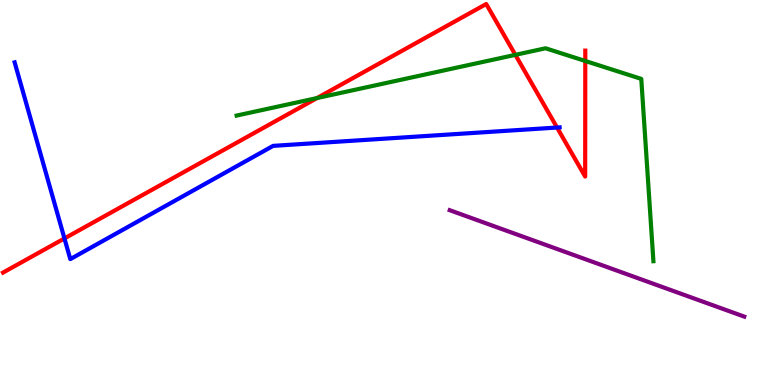[{'lines': ['blue', 'red'], 'intersections': [{'x': 0.832, 'y': 3.81}, {'x': 7.19, 'y': 6.69}]}, {'lines': ['green', 'red'], 'intersections': [{'x': 4.09, 'y': 7.45}, {'x': 6.65, 'y': 8.58}, {'x': 7.55, 'y': 8.42}]}, {'lines': ['purple', 'red'], 'intersections': []}, {'lines': ['blue', 'green'], 'intersections': []}, {'lines': ['blue', 'purple'], 'intersections': []}, {'lines': ['green', 'purple'], 'intersections': []}]